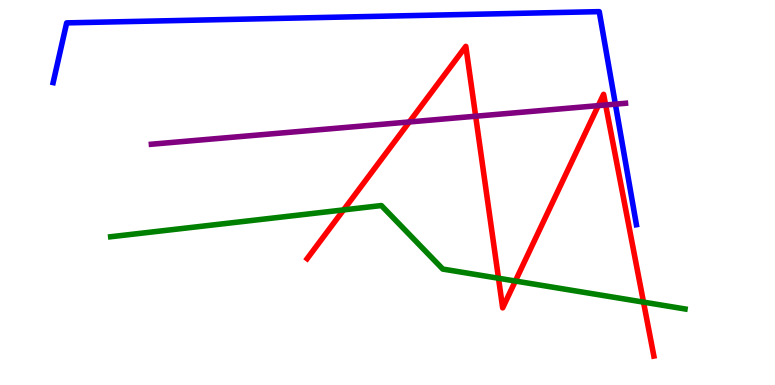[{'lines': ['blue', 'red'], 'intersections': []}, {'lines': ['green', 'red'], 'intersections': [{'x': 4.43, 'y': 4.55}, {'x': 6.43, 'y': 2.77}, {'x': 6.65, 'y': 2.7}, {'x': 8.3, 'y': 2.15}]}, {'lines': ['purple', 'red'], 'intersections': [{'x': 5.28, 'y': 6.83}, {'x': 6.14, 'y': 6.98}, {'x': 7.72, 'y': 7.26}, {'x': 7.81, 'y': 7.27}]}, {'lines': ['blue', 'green'], 'intersections': []}, {'lines': ['blue', 'purple'], 'intersections': [{'x': 7.94, 'y': 7.29}]}, {'lines': ['green', 'purple'], 'intersections': []}]